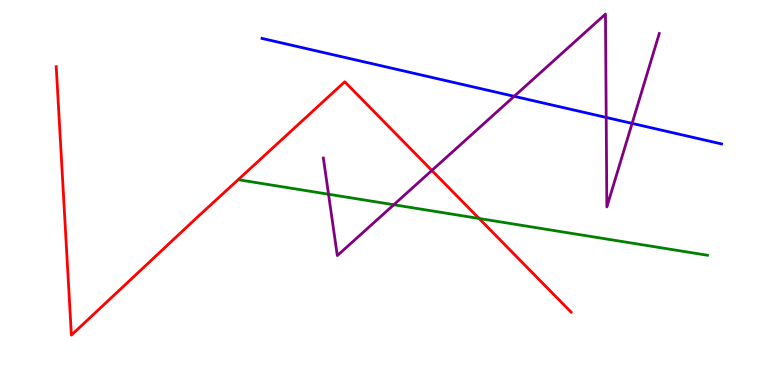[{'lines': ['blue', 'red'], 'intersections': []}, {'lines': ['green', 'red'], 'intersections': [{'x': 6.18, 'y': 4.33}]}, {'lines': ['purple', 'red'], 'intersections': [{'x': 5.57, 'y': 5.57}]}, {'lines': ['blue', 'green'], 'intersections': []}, {'lines': ['blue', 'purple'], 'intersections': [{'x': 6.63, 'y': 7.5}, {'x': 7.82, 'y': 6.95}, {'x': 8.16, 'y': 6.79}]}, {'lines': ['green', 'purple'], 'intersections': [{'x': 4.24, 'y': 4.95}, {'x': 5.08, 'y': 4.68}]}]